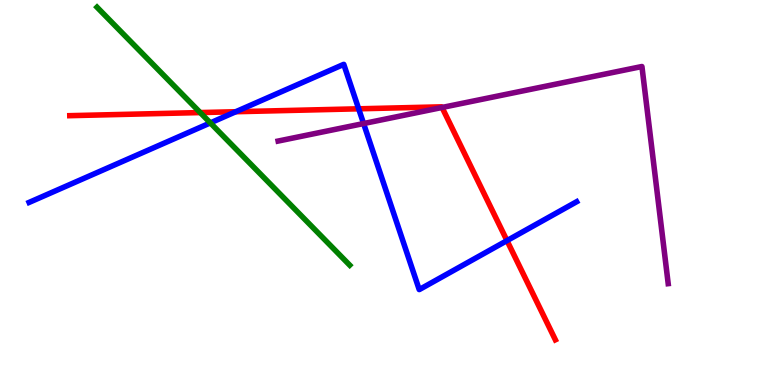[{'lines': ['blue', 'red'], 'intersections': [{'x': 3.04, 'y': 7.1}, {'x': 4.63, 'y': 7.17}, {'x': 6.54, 'y': 3.75}]}, {'lines': ['green', 'red'], 'intersections': [{'x': 2.58, 'y': 7.08}]}, {'lines': ['purple', 'red'], 'intersections': [{'x': 5.7, 'y': 7.21}]}, {'lines': ['blue', 'green'], 'intersections': [{'x': 2.71, 'y': 6.81}]}, {'lines': ['blue', 'purple'], 'intersections': [{'x': 4.69, 'y': 6.79}]}, {'lines': ['green', 'purple'], 'intersections': []}]